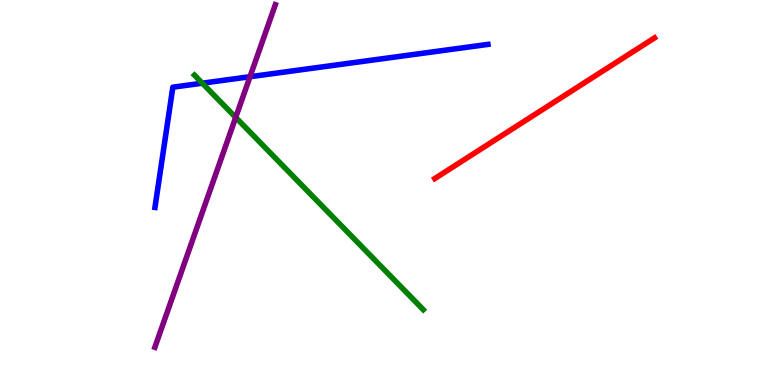[{'lines': ['blue', 'red'], 'intersections': []}, {'lines': ['green', 'red'], 'intersections': []}, {'lines': ['purple', 'red'], 'intersections': []}, {'lines': ['blue', 'green'], 'intersections': [{'x': 2.61, 'y': 7.84}]}, {'lines': ['blue', 'purple'], 'intersections': [{'x': 3.23, 'y': 8.01}]}, {'lines': ['green', 'purple'], 'intersections': [{'x': 3.04, 'y': 6.95}]}]